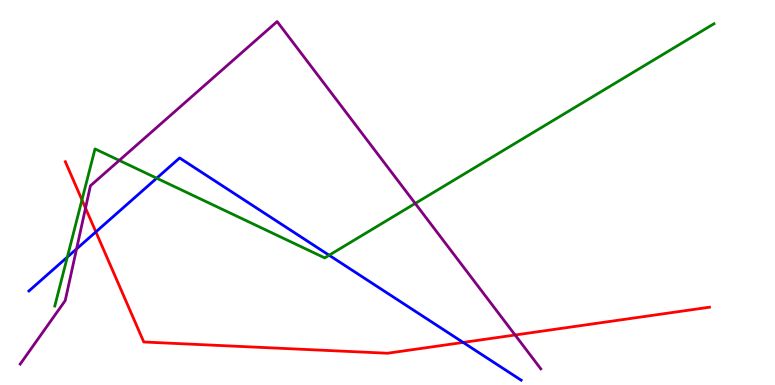[{'lines': ['blue', 'red'], 'intersections': [{'x': 1.24, 'y': 3.98}, {'x': 5.98, 'y': 1.11}]}, {'lines': ['green', 'red'], 'intersections': [{'x': 1.06, 'y': 4.81}]}, {'lines': ['purple', 'red'], 'intersections': [{'x': 1.1, 'y': 4.59}, {'x': 6.65, 'y': 1.3}]}, {'lines': ['blue', 'green'], 'intersections': [{'x': 0.869, 'y': 3.32}, {'x': 2.02, 'y': 5.37}, {'x': 4.25, 'y': 3.37}]}, {'lines': ['blue', 'purple'], 'intersections': [{'x': 0.988, 'y': 3.53}]}, {'lines': ['green', 'purple'], 'intersections': [{'x': 1.54, 'y': 5.83}, {'x': 5.36, 'y': 4.72}]}]